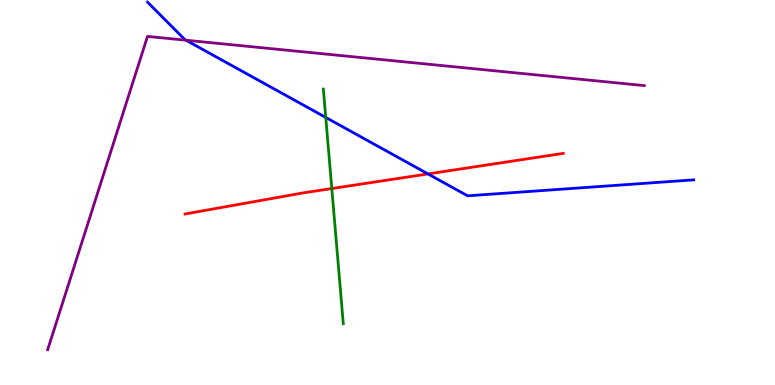[{'lines': ['blue', 'red'], 'intersections': [{'x': 5.52, 'y': 5.48}]}, {'lines': ['green', 'red'], 'intersections': [{'x': 4.28, 'y': 5.1}]}, {'lines': ['purple', 'red'], 'intersections': []}, {'lines': ['blue', 'green'], 'intersections': [{'x': 4.2, 'y': 6.95}]}, {'lines': ['blue', 'purple'], 'intersections': [{'x': 2.4, 'y': 8.96}]}, {'lines': ['green', 'purple'], 'intersections': []}]